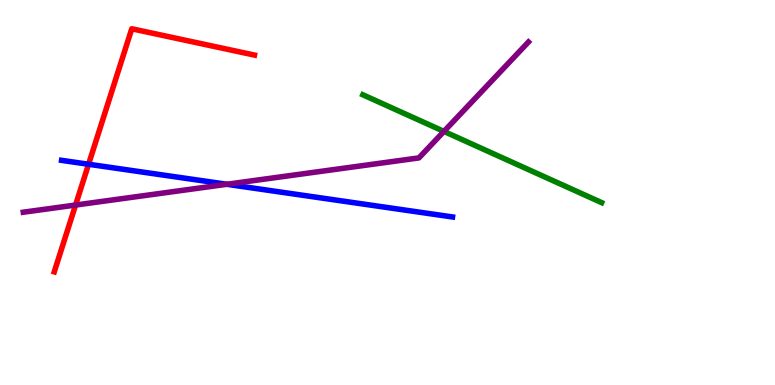[{'lines': ['blue', 'red'], 'intersections': [{'x': 1.14, 'y': 5.73}]}, {'lines': ['green', 'red'], 'intersections': []}, {'lines': ['purple', 'red'], 'intersections': [{'x': 0.975, 'y': 4.67}]}, {'lines': ['blue', 'green'], 'intersections': []}, {'lines': ['blue', 'purple'], 'intersections': [{'x': 2.93, 'y': 5.21}]}, {'lines': ['green', 'purple'], 'intersections': [{'x': 5.73, 'y': 6.59}]}]